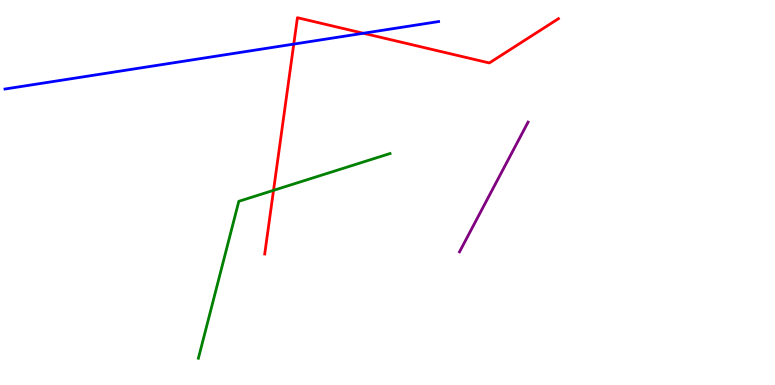[{'lines': ['blue', 'red'], 'intersections': [{'x': 3.79, 'y': 8.85}, {'x': 4.69, 'y': 9.14}]}, {'lines': ['green', 'red'], 'intersections': [{'x': 3.53, 'y': 5.06}]}, {'lines': ['purple', 'red'], 'intersections': []}, {'lines': ['blue', 'green'], 'intersections': []}, {'lines': ['blue', 'purple'], 'intersections': []}, {'lines': ['green', 'purple'], 'intersections': []}]